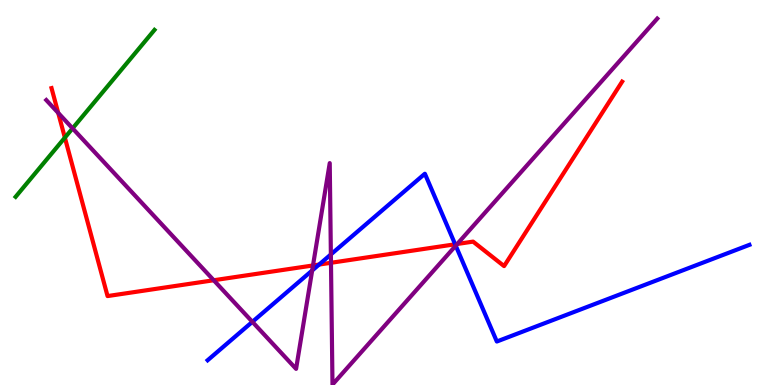[{'lines': ['blue', 'red'], 'intersections': [{'x': 4.12, 'y': 3.13}, {'x': 5.87, 'y': 3.65}]}, {'lines': ['green', 'red'], 'intersections': [{'x': 0.837, 'y': 6.43}]}, {'lines': ['purple', 'red'], 'intersections': [{'x': 0.751, 'y': 7.07}, {'x': 2.76, 'y': 2.72}, {'x': 4.04, 'y': 3.1}, {'x': 4.27, 'y': 3.17}, {'x': 5.9, 'y': 3.66}]}, {'lines': ['blue', 'green'], 'intersections': []}, {'lines': ['blue', 'purple'], 'intersections': [{'x': 3.26, 'y': 1.64}, {'x': 4.03, 'y': 2.97}, {'x': 4.27, 'y': 3.39}, {'x': 5.88, 'y': 3.62}]}, {'lines': ['green', 'purple'], 'intersections': [{'x': 0.936, 'y': 6.67}]}]